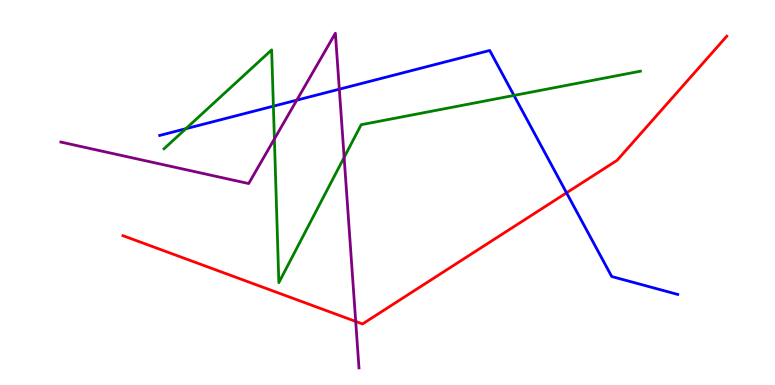[{'lines': ['blue', 'red'], 'intersections': [{'x': 7.31, 'y': 4.99}]}, {'lines': ['green', 'red'], 'intersections': []}, {'lines': ['purple', 'red'], 'intersections': [{'x': 4.59, 'y': 1.65}]}, {'lines': ['blue', 'green'], 'intersections': [{'x': 2.4, 'y': 6.66}, {'x': 3.53, 'y': 7.24}, {'x': 6.63, 'y': 7.52}]}, {'lines': ['blue', 'purple'], 'intersections': [{'x': 3.83, 'y': 7.4}, {'x': 4.38, 'y': 7.68}]}, {'lines': ['green', 'purple'], 'intersections': [{'x': 3.54, 'y': 6.39}, {'x': 4.44, 'y': 5.91}]}]